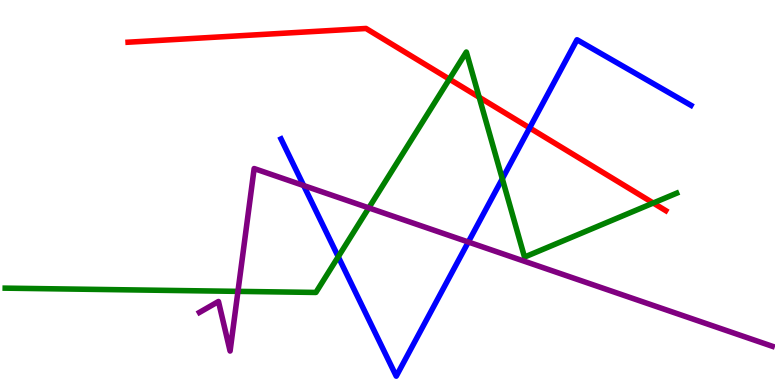[{'lines': ['blue', 'red'], 'intersections': [{'x': 6.83, 'y': 6.68}]}, {'lines': ['green', 'red'], 'intersections': [{'x': 5.8, 'y': 7.94}, {'x': 6.18, 'y': 7.47}, {'x': 8.43, 'y': 4.73}]}, {'lines': ['purple', 'red'], 'intersections': []}, {'lines': ['blue', 'green'], 'intersections': [{'x': 4.36, 'y': 3.33}, {'x': 6.48, 'y': 5.36}]}, {'lines': ['blue', 'purple'], 'intersections': [{'x': 3.92, 'y': 5.18}, {'x': 6.04, 'y': 3.71}]}, {'lines': ['green', 'purple'], 'intersections': [{'x': 3.07, 'y': 2.43}, {'x': 4.76, 'y': 4.6}]}]